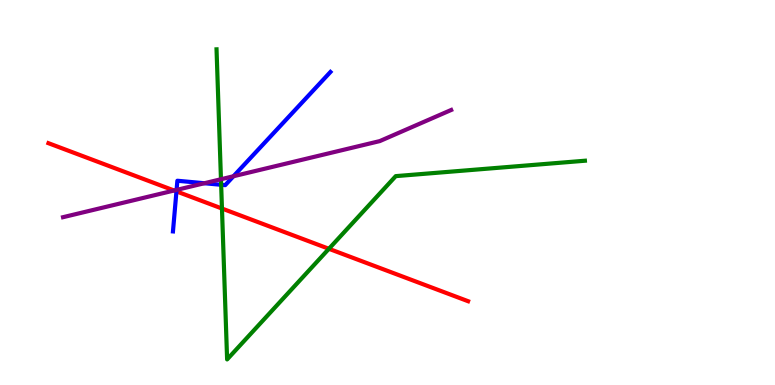[{'lines': ['blue', 'red'], 'intersections': [{'x': 2.28, 'y': 5.03}]}, {'lines': ['green', 'red'], 'intersections': [{'x': 2.86, 'y': 4.58}, {'x': 4.24, 'y': 3.54}]}, {'lines': ['purple', 'red'], 'intersections': [{'x': 2.25, 'y': 5.05}]}, {'lines': ['blue', 'green'], 'intersections': [{'x': 2.85, 'y': 5.2}]}, {'lines': ['blue', 'purple'], 'intersections': [{'x': 2.28, 'y': 5.07}, {'x': 2.64, 'y': 5.24}, {'x': 3.01, 'y': 5.42}]}, {'lines': ['green', 'purple'], 'intersections': [{'x': 2.85, 'y': 5.34}]}]